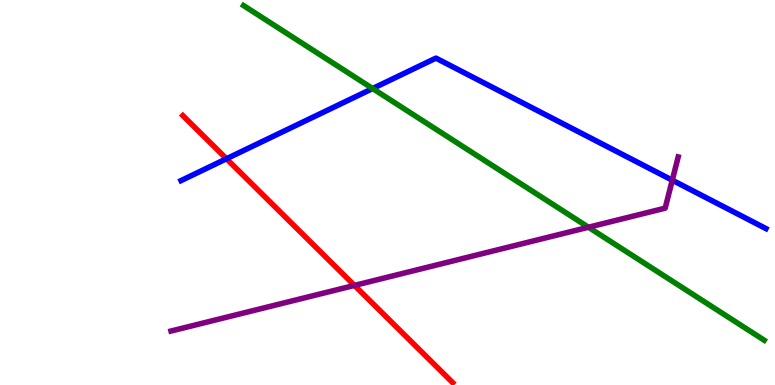[{'lines': ['blue', 'red'], 'intersections': [{'x': 2.92, 'y': 5.88}]}, {'lines': ['green', 'red'], 'intersections': []}, {'lines': ['purple', 'red'], 'intersections': [{'x': 4.57, 'y': 2.59}]}, {'lines': ['blue', 'green'], 'intersections': [{'x': 4.81, 'y': 7.7}]}, {'lines': ['blue', 'purple'], 'intersections': [{'x': 8.67, 'y': 5.32}]}, {'lines': ['green', 'purple'], 'intersections': [{'x': 7.59, 'y': 4.1}]}]